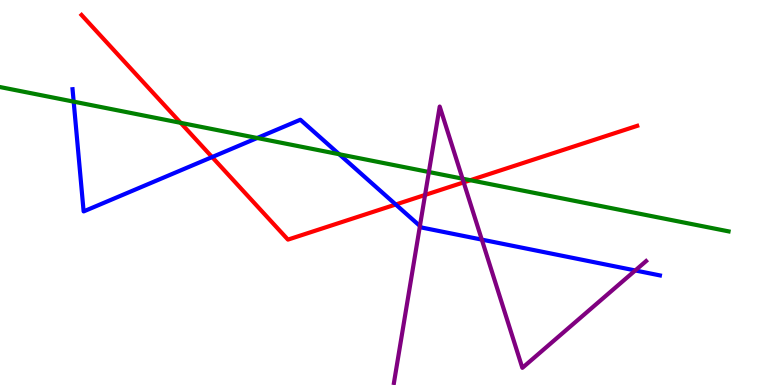[{'lines': ['blue', 'red'], 'intersections': [{'x': 2.74, 'y': 5.92}, {'x': 5.11, 'y': 4.69}]}, {'lines': ['green', 'red'], 'intersections': [{'x': 2.33, 'y': 6.81}, {'x': 6.07, 'y': 5.32}]}, {'lines': ['purple', 'red'], 'intersections': [{'x': 5.48, 'y': 4.94}, {'x': 5.98, 'y': 5.26}]}, {'lines': ['blue', 'green'], 'intersections': [{'x': 0.951, 'y': 7.36}, {'x': 3.32, 'y': 6.42}, {'x': 4.38, 'y': 5.99}]}, {'lines': ['blue', 'purple'], 'intersections': [{'x': 5.42, 'y': 4.13}, {'x': 6.22, 'y': 3.78}, {'x': 8.2, 'y': 2.98}]}, {'lines': ['green', 'purple'], 'intersections': [{'x': 5.53, 'y': 5.53}, {'x': 5.97, 'y': 5.36}]}]